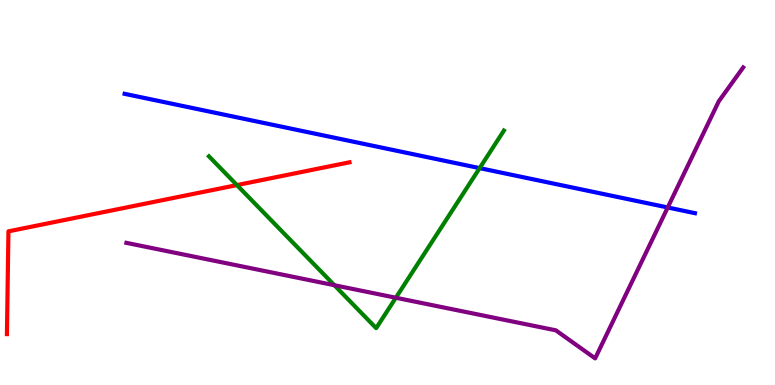[{'lines': ['blue', 'red'], 'intersections': []}, {'lines': ['green', 'red'], 'intersections': [{'x': 3.06, 'y': 5.19}]}, {'lines': ['purple', 'red'], 'intersections': []}, {'lines': ['blue', 'green'], 'intersections': [{'x': 6.19, 'y': 5.63}]}, {'lines': ['blue', 'purple'], 'intersections': [{'x': 8.62, 'y': 4.61}]}, {'lines': ['green', 'purple'], 'intersections': [{'x': 4.31, 'y': 2.59}, {'x': 5.11, 'y': 2.27}]}]